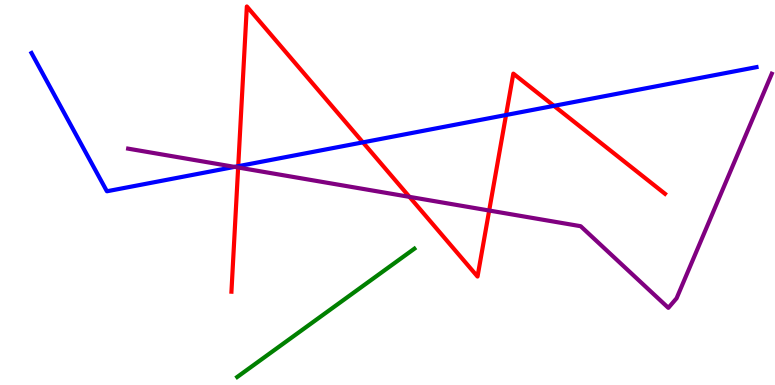[{'lines': ['blue', 'red'], 'intersections': [{'x': 3.07, 'y': 5.68}, {'x': 4.68, 'y': 6.3}, {'x': 6.53, 'y': 7.01}, {'x': 7.15, 'y': 7.25}]}, {'lines': ['green', 'red'], 'intersections': []}, {'lines': ['purple', 'red'], 'intersections': [{'x': 3.07, 'y': 5.65}, {'x': 5.28, 'y': 4.89}, {'x': 6.31, 'y': 4.53}]}, {'lines': ['blue', 'green'], 'intersections': []}, {'lines': ['blue', 'purple'], 'intersections': [{'x': 3.03, 'y': 5.67}]}, {'lines': ['green', 'purple'], 'intersections': []}]